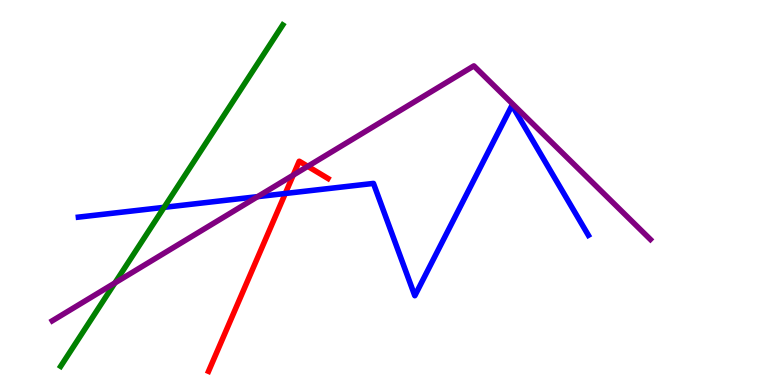[{'lines': ['blue', 'red'], 'intersections': [{'x': 3.68, 'y': 4.97}]}, {'lines': ['green', 'red'], 'intersections': []}, {'lines': ['purple', 'red'], 'intersections': [{'x': 3.78, 'y': 5.45}, {'x': 3.97, 'y': 5.68}]}, {'lines': ['blue', 'green'], 'intersections': [{'x': 2.12, 'y': 4.61}]}, {'lines': ['blue', 'purple'], 'intersections': [{'x': 3.32, 'y': 4.89}]}, {'lines': ['green', 'purple'], 'intersections': [{'x': 1.48, 'y': 2.65}]}]